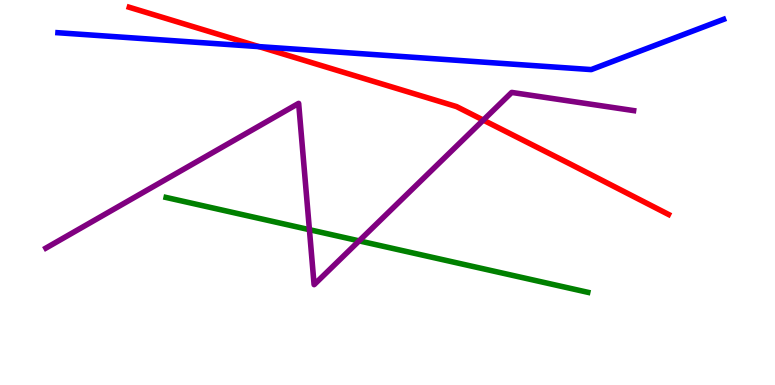[{'lines': ['blue', 'red'], 'intersections': [{'x': 3.34, 'y': 8.79}]}, {'lines': ['green', 'red'], 'intersections': []}, {'lines': ['purple', 'red'], 'intersections': [{'x': 6.24, 'y': 6.88}]}, {'lines': ['blue', 'green'], 'intersections': []}, {'lines': ['blue', 'purple'], 'intersections': []}, {'lines': ['green', 'purple'], 'intersections': [{'x': 3.99, 'y': 4.03}, {'x': 4.63, 'y': 3.74}]}]